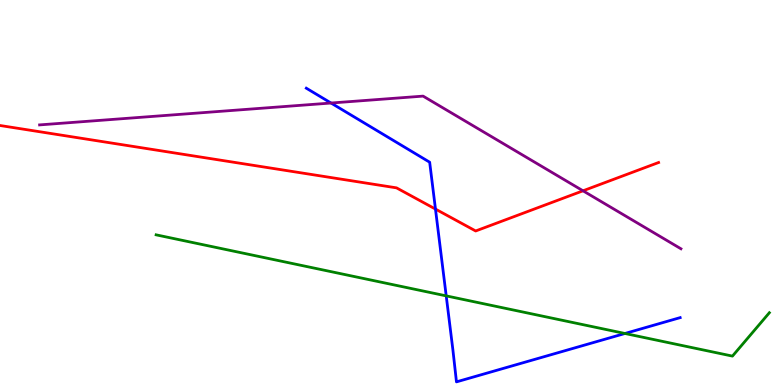[{'lines': ['blue', 'red'], 'intersections': [{'x': 5.62, 'y': 4.57}]}, {'lines': ['green', 'red'], 'intersections': []}, {'lines': ['purple', 'red'], 'intersections': [{'x': 7.52, 'y': 5.04}]}, {'lines': ['blue', 'green'], 'intersections': [{'x': 5.76, 'y': 2.31}, {'x': 8.06, 'y': 1.34}]}, {'lines': ['blue', 'purple'], 'intersections': [{'x': 4.27, 'y': 7.32}]}, {'lines': ['green', 'purple'], 'intersections': []}]